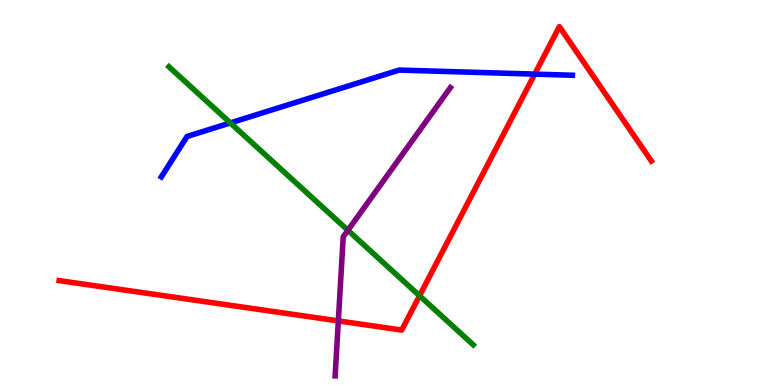[{'lines': ['blue', 'red'], 'intersections': [{'x': 6.9, 'y': 8.07}]}, {'lines': ['green', 'red'], 'intersections': [{'x': 5.41, 'y': 2.32}]}, {'lines': ['purple', 'red'], 'intersections': [{'x': 4.37, 'y': 1.66}]}, {'lines': ['blue', 'green'], 'intersections': [{'x': 2.97, 'y': 6.81}]}, {'lines': ['blue', 'purple'], 'intersections': []}, {'lines': ['green', 'purple'], 'intersections': [{'x': 4.49, 'y': 4.02}]}]